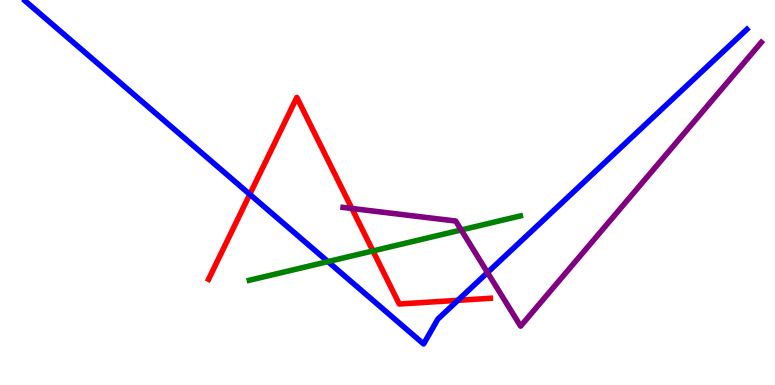[{'lines': ['blue', 'red'], 'intersections': [{'x': 3.22, 'y': 4.95}, {'x': 5.91, 'y': 2.2}]}, {'lines': ['green', 'red'], 'intersections': [{'x': 4.81, 'y': 3.48}]}, {'lines': ['purple', 'red'], 'intersections': [{'x': 4.54, 'y': 4.58}]}, {'lines': ['blue', 'green'], 'intersections': [{'x': 4.23, 'y': 3.21}]}, {'lines': ['blue', 'purple'], 'intersections': [{'x': 6.29, 'y': 2.92}]}, {'lines': ['green', 'purple'], 'intersections': [{'x': 5.95, 'y': 4.03}]}]